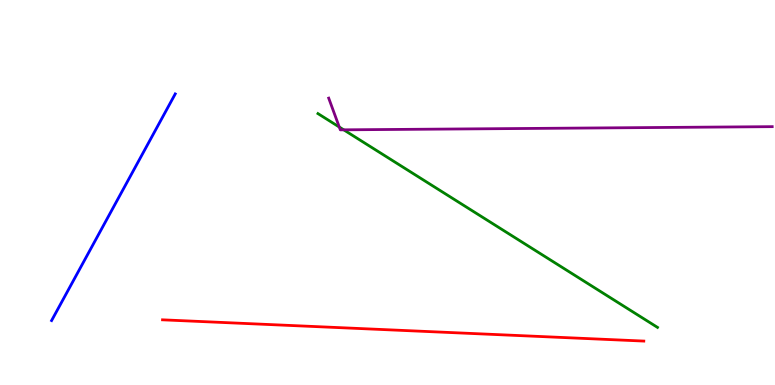[{'lines': ['blue', 'red'], 'intersections': []}, {'lines': ['green', 'red'], 'intersections': []}, {'lines': ['purple', 'red'], 'intersections': []}, {'lines': ['blue', 'green'], 'intersections': []}, {'lines': ['blue', 'purple'], 'intersections': []}, {'lines': ['green', 'purple'], 'intersections': [{'x': 4.38, 'y': 6.7}, {'x': 4.44, 'y': 6.63}]}]